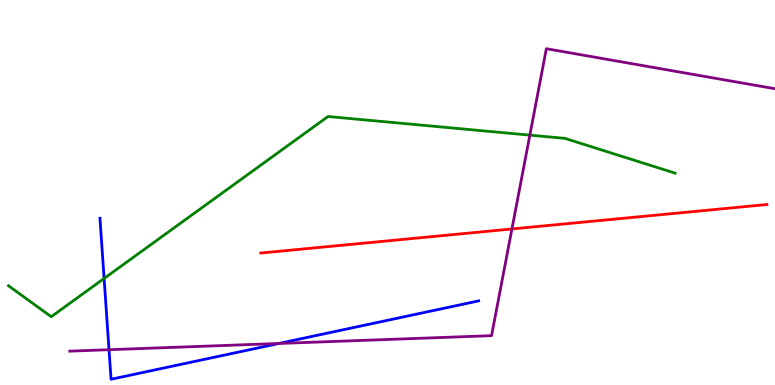[{'lines': ['blue', 'red'], 'intersections': []}, {'lines': ['green', 'red'], 'intersections': []}, {'lines': ['purple', 'red'], 'intersections': [{'x': 6.61, 'y': 4.05}]}, {'lines': ['blue', 'green'], 'intersections': [{'x': 1.34, 'y': 2.77}]}, {'lines': ['blue', 'purple'], 'intersections': [{'x': 1.41, 'y': 0.917}, {'x': 3.6, 'y': 1.08}]}, {'lines': ['green', 'purple'], 'intersections': [{'x': 6.84, 'y': 6.49}]}]